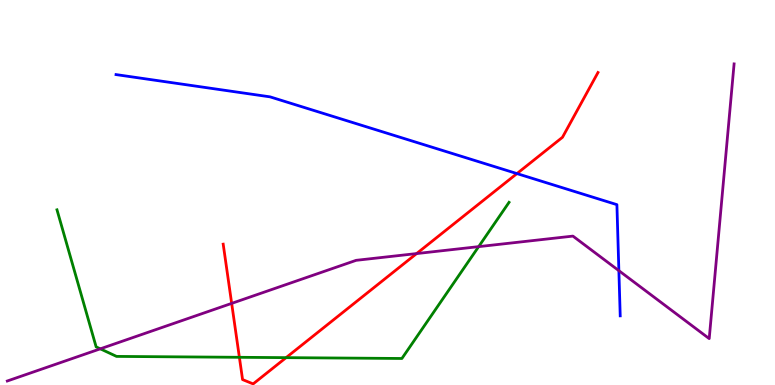[{'lines': ['blue', 'red'], 'intersections': [{'x': 6.67, 'y': 5.49}]}, {'lines': ['green', 'red'], 'intersections': [{'x': 3.09, 'y': 0.719}, {'x': 3.69, 'y': 0.711}]}, {'lines': ['purple', 'red'], 'intersections': [{'x': 2.99, 'y': 2.12}, {'x': 5.38, 'y': 3.41}]}, {'lines': ['blue', 'green'], 'intersections': []}, {'lines': ['blue', 'purple'], 'intersections': [{'x': 7.99, 'y': 2.97}]}, {'lines': ['green', 'purple'], 'intersections': [{'x': 1.29, 'y': 0.94}, {'x': 6.18, 'y': 3.59}]}]